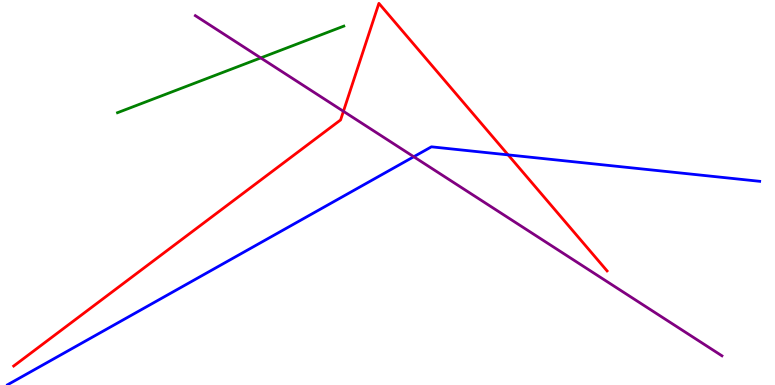[{'lines': ['blue', 'red'], 'intersections': [{'x': 6.56, 'y': 5.98}]}, {'lines': ['green', 'red'], 'intersections': []}, {'lines': ['purple', 'red'], 'intersections': [{'x': 4.43, 'y': 7.11}]}, {'lines': ['blue', 'green'], 'intersections': []}, {'lines': ['blue', 'purple'], 'intersections': [{'x': 5.34, 'y': 5.93}]}, {'lines': ['green', 'purple'], 'intersections': [{'x': 3.36, 'y': 8.5}]}]